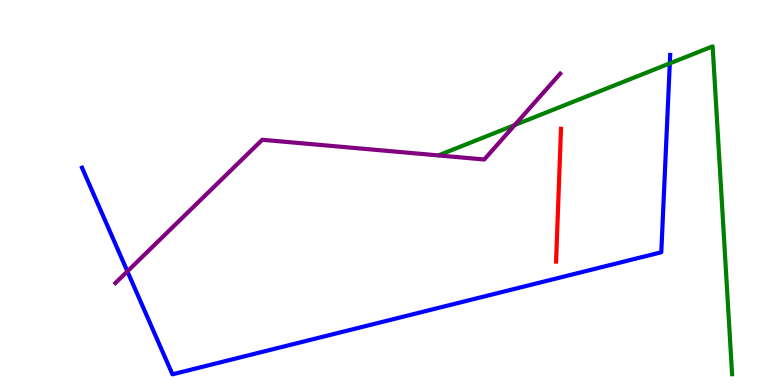[{'lines': ['blue', 'red'], 'intersections': []}, {'lines': ['green', 'red'], 'intersections': []}, {'lines': ['purple', 'red'], 'intersections': []}, {'lines': ['blue', 'green'], 'intersections': [{'x': 8.64, 'y': 8.35}]}, {'lines': ['blue', 'purple'], 'intersections': [{'x': 1.64, 'y': 2.95}]}, {'lines': ['green', 'purple'], 'intersections': [{'x': 6.64, 'y': 6.75}]}]